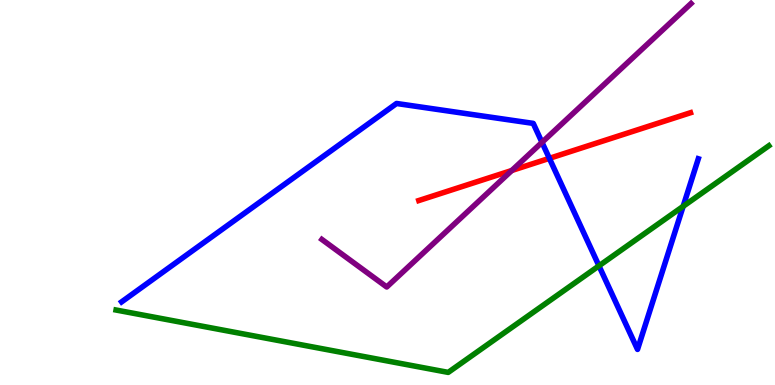[{'lines': ['blue', 'red'], 'intersections': [{'x': 7.09, 'y': 5.89}]}, {'lines': ['green', 'red'], 'intersections': []}, {'lines': ['purple', 'red'], 'intersections': [{'x': 6.6, 'y': 5.57}]}, {'lines': ['blue', 'green'], 'intersections': [{'x': 7.73, 'y': 3.1}, {'x': 8.81, 'y': 4.64}]}, {'lines': ['blue', 'purple'], 'intersections': [{'x': 6.99, 'y': 6.3}]}, {'lines': ['green', 'purple'], 'intersections': []}]